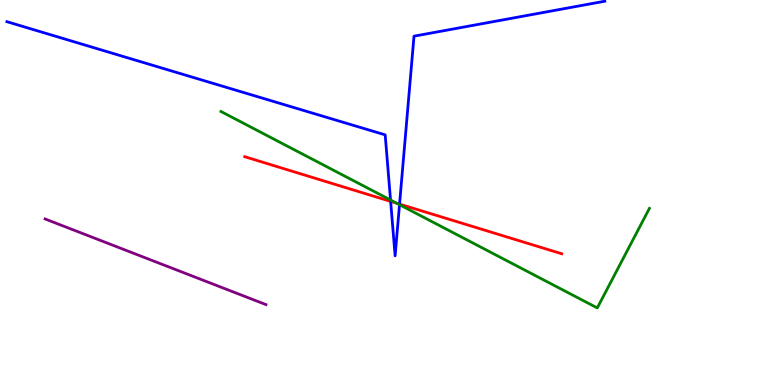[{'lines': ['blue', 'red'], 'intersections': [{'x': 5.04, 'y': 4.77}, {'x': 5.16, 'y': 4.7}]}, {'lines': ['green', 'red'], 'intersections': [{'x': 5.12, 'y': 4.72}]}, {'lines': ['purple', 'red'], 'intersections': []}, {'lines': ['blue', 'green'], 'intersections': [{'x': 5.04, 'y': 4.81}, {'x': 5.15, 'y': 4.68}]}, {'lines': ['blue', 'purple'], 'intersections': []}, {'lines': ['green', 'purple'], 'intersections': []}]